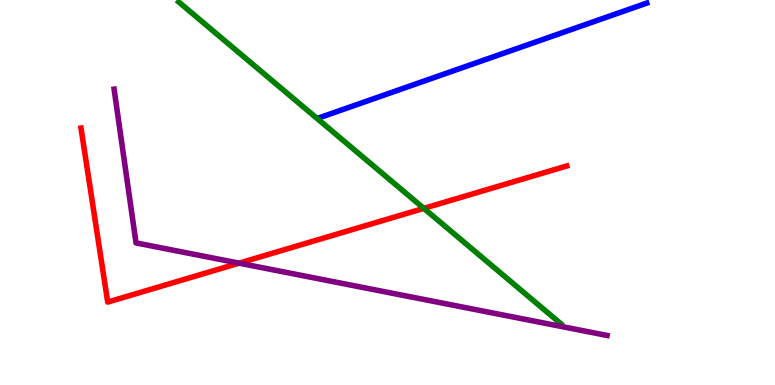[{'lines': ['blue', 'red'], 'intersections': []}, {'lines': ['green', 'red'], 'intersections': [{'x': 5.47, 'y': 4.59}]}, {'lines': ['purple', 'red'], 'intersections': [{'x': 3.08, 'y': 3.16}]}, {'lines': ['blue', 'green'], 'intersections': []}, {'lines': ['blue', 'purple'], 'intersections': []}, {'lines': ['green', 'purple'], 'intersections': []}]